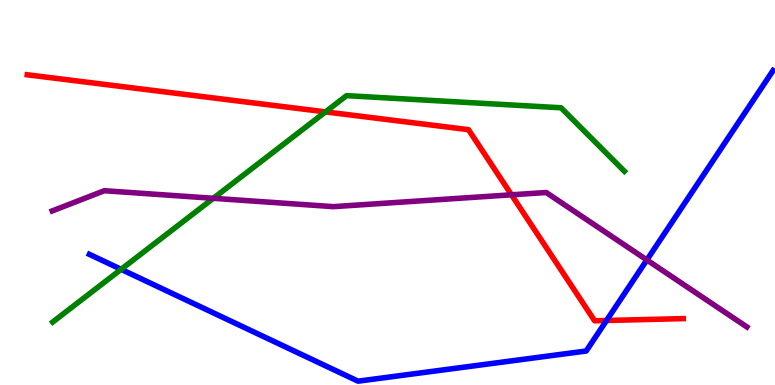[{'lines': ['blue', 'red'], 'intersections': [{'x': 7.83, 'y': 1.68}]}, {'lines': ['green', 'red'], 'intersections': [{'x': 4.2, 'y': 7.09}]}, {'lines': ['purple', 'red'], 'intersections': [{'x': 6.6, 'y': 4.94}]}, {'lines': ['blue', 'green'], 'intersections': [{'x': 1.56, 'y': 3.0}]}, {'lines': ['blue', 'purple'], 'intersections': [{'x': 8.35, 'y': 3.25}]}, {'lines': ['green', 'purple'], 'intersections': [{'x': 2.75, 'y': 4.85}]}]